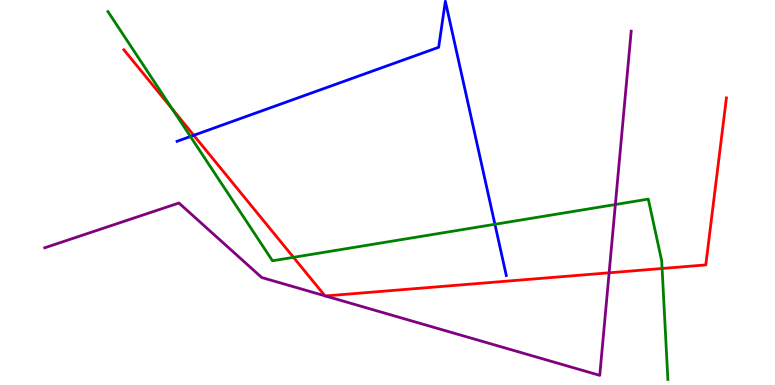[{'lines': ['blue', 'red'], 'intersections': [{'x': 2.5, 'y': 6.49}]}, {'lines': ['green', 'red'], 'intersections': [{'x': 2.22, 'y': 7.17}, {'x': 3.79, 'y': 3.32}, {'x': 8.54, 'y': 3.03}]}, {'lines': ['purple', 'red'], 'intersections': [{'x': 4.19, 'y': 2.32}, {'x': 4.2, 'y': 2.31}, {'x': 7.86, 'y': 2.91}]}, {'lines': ['blue', 'green'], 'intersections': [{'x': 2.46, 'y': 6.45}, {'x': 6.39, 'y': 4.17}]}, {'lines': ['blue', 'purple'], 'intersections': []}, {'lines': ['green', 'purple'], 'intersections': [{'x': 7.94, 'y': 4.69}]}]